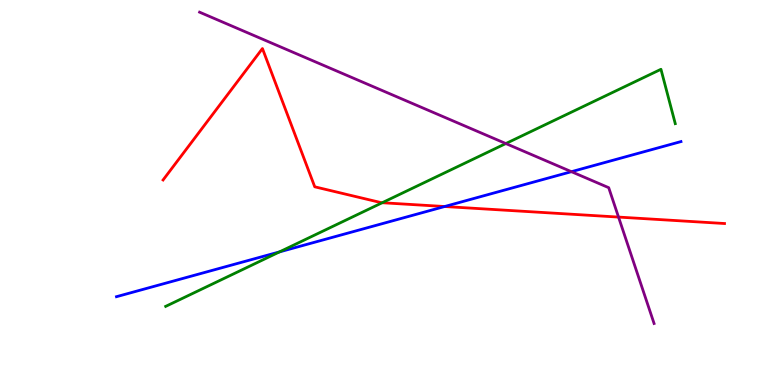[{'lines': ['blue', 'red'], 'intersections': [{'x': 5.74, 'y': 4.64}]}, {'lines': ['green', 'red'], 'intersections': [{'x': 4.93, 'y': 4.73}]}, {'lines': ['purple', 'red'], 'intersections': [{'x': 7.98, 'y': 4.36}]}, {'lines': ['blue', 'green'], 'intersections': [{'x': 3.61, 'y': 3.46}]}, {'lines': ['blue', 'purple'], 'intersections': [{'x': 7.37, 'y': 5.54}]}, {'lines': ['green', 'purple'], 'intersections': [{'x': 6.53, 'y': 6.27}]}]